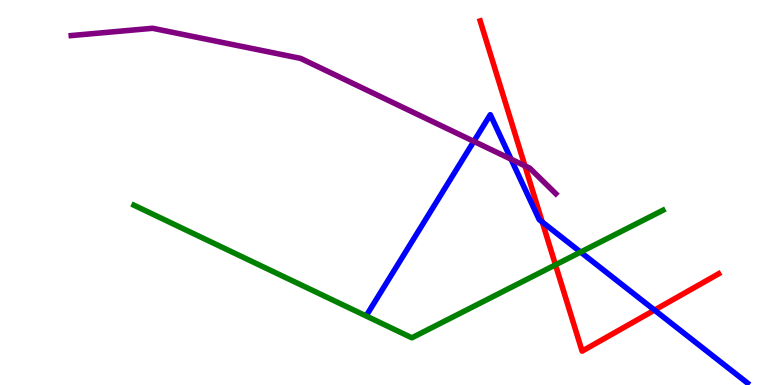[{'lines': ['blue', 'red'], 'intersections': [{'x': 7.0, 'y': 4.23}, {'x': 8.45, 'y': 1.95}]}, {'lines': ['green', 'red'], 'intersections': [{'x': 7.17, 'y': 3.12}]}, {'lines': ['purple', 'red'], 'intersections': [{'x': 6.77, 'y': 5.69}]}, {'lines': ['blue', 'green'], 'intersections': [{'x': 7.49, 'y': 3.45}]}, {'lines': ['blue', 'purple'], 'intersections': [{'x': 6.11, 'y': 6.33}, {'x': 6.59, 'y': 5.87}]}, {'lines': ['green', 'purple'], 'intersections': []}]